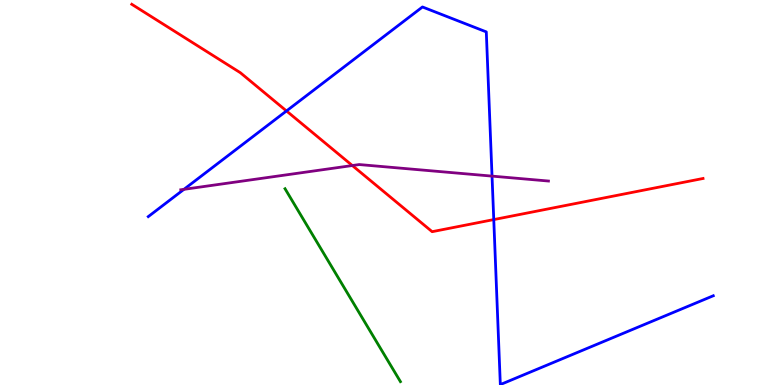[{'lines': ['blue', 'red'], 'intersections': [{'x': 3.7, 'y': 7.12}, {'x': 6.37, 'y': 4.3}]}, {'lines': ['green', 'red'], 'intersections': []}, {'lines': ['purple', 'red'], 'intersections': [{'x': 4.55, 'y': 5.7}]}, {'lines': ['blue', 'green'], 'intersections': []}, {'lines': ['blue', 'purple'], 'intersections': [{'x': 2.37, 'y': 5.08}, {'x': 6.35, 'y': 5.43}]}, {'lines': ['green', 'purple'], 'intersections': []}]